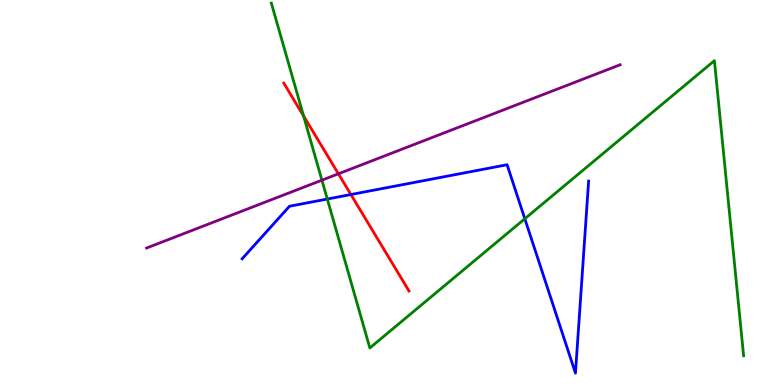[{'lines': ['blue', 'red'], 'intersections': [{'x': 4.53, 'y': 4.95}]}, {'lines': ['green', 'red'], 'intersections': [{'x': 3.92, 'y': 6.99}]}, {'lines': ['purple', 'red'], 'intersections': [{'x': 4.37, 'y': 5.49}]}, {'lines': ['blue', 'green'], 'intersections': [{'x': 4.22, 'y': 4.83}, {'x': 6.77, 'y': 4.32}]}, {'lines': ['blue', 'purple'], 'intersections': []}, {'lines': ['green', 'purple'], 'intersections': [{'x': 4.15, 'y': 5.32}]}]